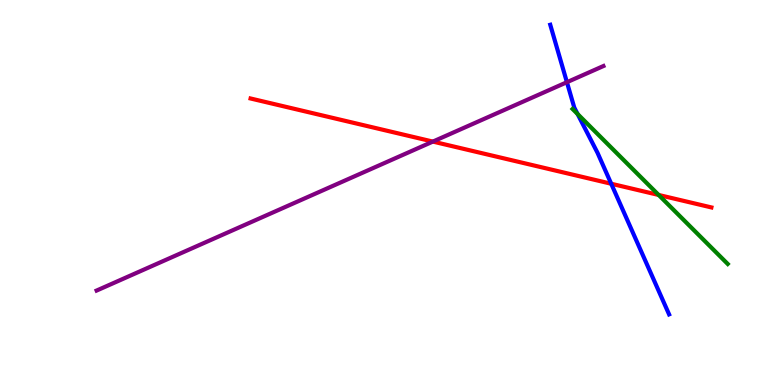[{'lines': ['blue', 'red'], 'intersections': [{'x': 7.89, 'y': 5.23}]}, {'lines': ['green', 'red'], 'intersections': [{'x': 8.5, 'y': 4.94}]}, {'lines': ['purple', 'red'], 'intersections': [{'x': 5.59, 'y': 6.32}]}, {'lines': ['blue', 'green'], 'intersections': [{'x': 7.45, 'y': 7.04}]}, {'lines': ['blue', 'purple'], 'intersections': [{'x': 7.32, 'y': 7.86}]}, {'lines': ['green', 'purple'], 'intersections': []}]